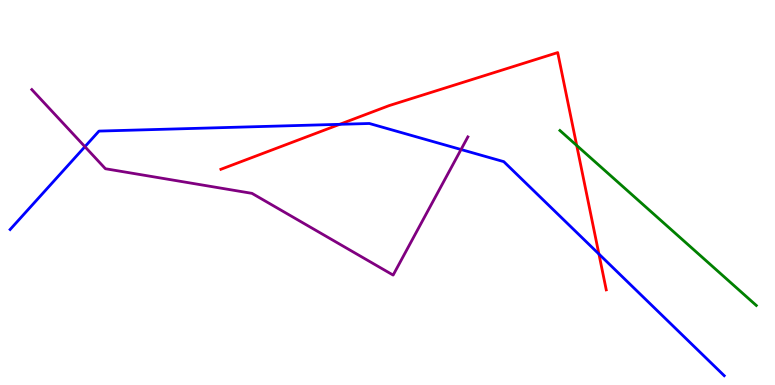[{'lines': ['blue', 'red'], 'intersections': [{'x': 4.38, 'y': 6.77}, {'x': 7.73, 'y': 3.4}]}, {'lines': ['green', 'red'], 'intersections': [{'x': 7.44, 'y': 6.22}]}, {'lines': ['purple', 'red'], 'intersections': []}, {'lines': ['blue', 'green'], 'intersections': []}, {'lines': ['blue', 'purple'], 'intersections': [{'x': 1.1, 'y': 6.19}, {'x': 5.95, 'y': 6.12}]}, {'lines': ['green', 'purple'], 'intersections': []}]